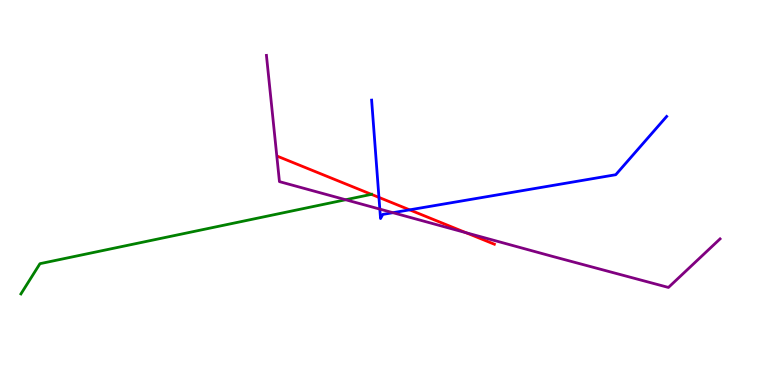[{'lines': ['blue', 'red'], 'intersections': [{'x': 4.89, 'y': 4.87}, {'x': 5.29, 'y': 4.55}]}, {'lines': ['green', 'red'], 'intersections': [{'x': 4.79, 'y': 4.95}]}, {'lines': ['purple', 'red'], 'intersections': [{'x': 6.01, 'y': 3.96}]}, {'lines': ['blue', 'green'], 'intersections': []}, {'lines': ['blue', 'purple'], 'intersections': [{'x': 4.9, 'y': 4.57}, {'x': 5.07, 'y': 4.48}]}, {'lines': ['green', 'purple'], 'intersections': [{'x': 4.46, 'y': 4.81}]}]